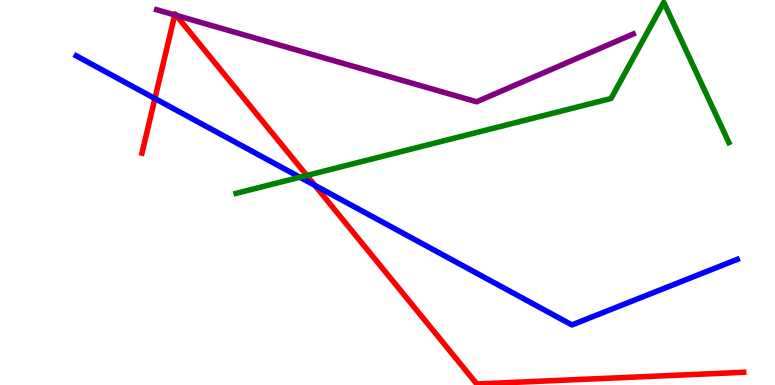[{'lines': ['blue', 'red'], 'intersections': [{'x': 2.0, 'y': 7.44}, {'x': 4.06, 'y': 5.19}]}, {'lines': ['green', 'red'], 'intersections': [{'x': 3.96, 'y': 5.44}]}, {'lines': ['purple', 'red'], 'intersections': [{'x': 2.25, 'y': 9.61}, {'x': 2.27, 'y': 9.6}]}, {'lines': ['blue', 'green'], 'intersections': [{'x': 3.87, 'y': 5.4}]}, {'lines': ['blue', 'purple'], 'intersections': []}, {'lines': ['green', 'purple'], 'intersections': []}]